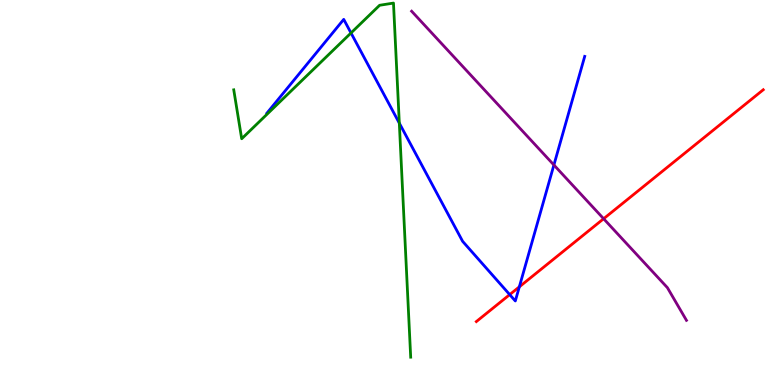[{'lines': ['blue', 'red'], 'intersections': [{'x': 6.58, 'y': 2.35}, {'x': 6.7, 'y': 2.55}]}, {'lines': ['green', 'red'], 'intersections': []}, {'lines': ['purple', 'red'], 'intersections': [{'x': 7.79, 'y': 4.32}]}, {'lines': ['blue', 'green'], 'intersections': [{'x': 4.53, 'y': 9.14}, {'x': 5.15, 'y': 6.8}]}, {'lines': ['blue', 'purple'], 'intersections': [{'x': 7.15, 'y': 5.71}]}, {'lines': ['green', 'purple'], 'intersections': []}]